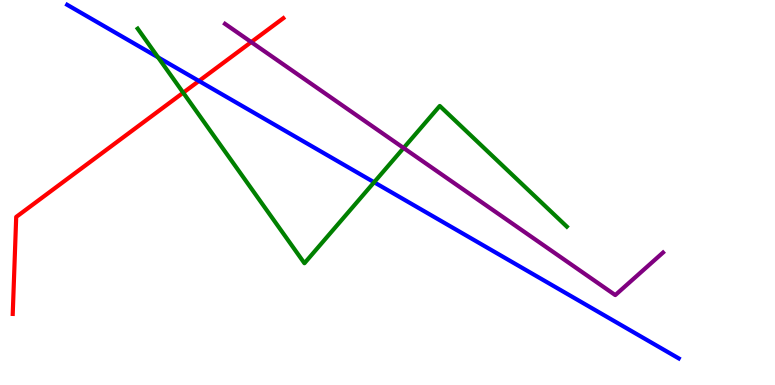[{'lines': ['blue', 'red'], 'intersections': [{'x': 2.57, 'y': 7.9}]}, {'lines': ['green', 'red'], 'intersections': [{'x': 2.36, 'y': 7.59}]}, {'lines': ['purple', 'red'], 'intersections': [{'x': 3.24, 'y': 8.91}]}, {'lines': ['blue', 'green'], 'intersections': [{'x': 2.04, 'y': 8.51}, {'x': 4.83, 'y': 5.27}]}, {'lines': ['blue', 'purple'], 'intersections': []}, {'lines': ['green', 'purple'], 'intersections': [{'x': 5.21, 'y': 6.16}]}]